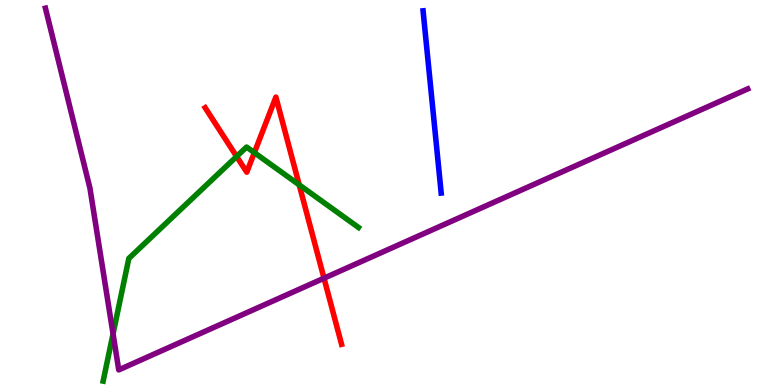[{'lines': ['blue', 'red'], 'intersections': []}, {'lines': ['green', 'red'], 'intersections': [{'x': 3.05, 'y': 5.94}, {'x': 3.28, 'y': 6.04}, {'x': 3.86, 'y': 5.2}]}, {'lines': ['purple', 'red'], 'intersections': [{'x': 4.18, 'y': 2.77}]}, {'lines': ['blue', 'green'], 'intersections': []}, {'lines': ['blue', 'purple'], 'intersections': []}, {'lines': ['green', 'purple'], 'intersections': [{'x': 1.46, 'y': 1.33}]}]